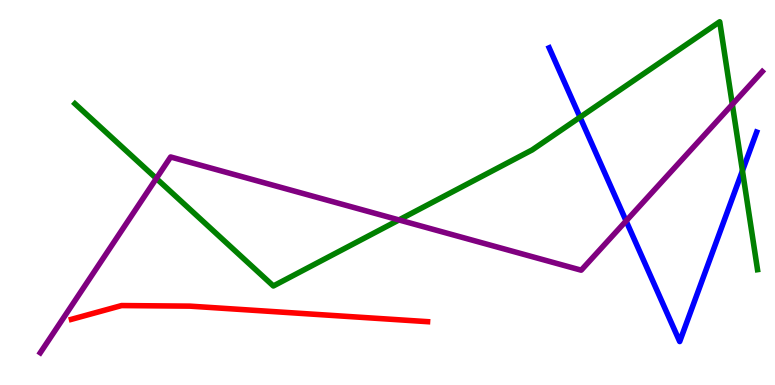[{'lines': ['blue', 'red'], 'intersections': []}, {'lines': ['green', 'red'], 'intersections': []}, {'lines': ['purple', 'red'], 'intersections': []}, {'lines': ['blue', 'green'], 'intersections': [{'x': 7.48, 'y': 6.96}, {'x': 9.58, 'y': 5.56}]}, {'lines': ['blue', 'purple'], 'intersections': [{'x': 8.08, 'y': 4.26}]}, {'lines': ['green', 'purple'], 'intersections': [{'x': 2.02, 'y': 5.36}, {'x': 5.15, 'y': 4.29}, {'x': 9.45, 'y': 7.29}]}]